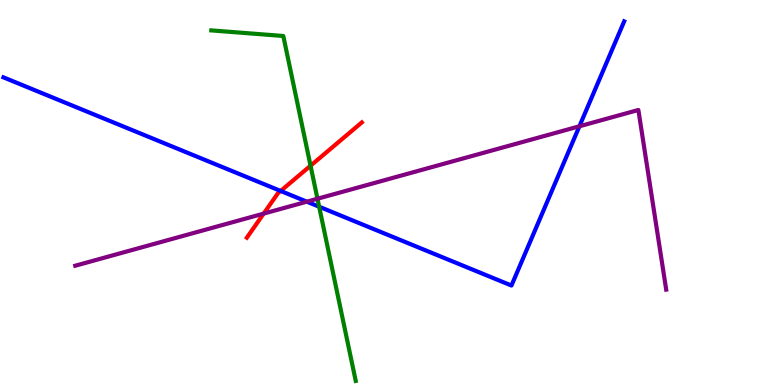[{'lines': ['blue', 'red'], 'intersections': [{'x': 3.62, 'y': 5.04}]}, {'lines': ['green', 'red'], 'intersections': [{'x': 4.01, 'y': 5.7}]}, {'lines': ['purple', 'red'], 'intersections': [{'x': 3.4, 'y': 4.45}]}, {'lines': ['blue', 'green'], 'intersections': [{'x': 4.12, 'y': 4.63}]}, {'lines': ['blue', 'purple'], 'intersections': [{'x': 3.96, 'y': 4.76}, {'x': 7.48, 'y': 6.72}]}, {'lines': ['green', 'purple'], 'intersections': [{'x': 4.1, 'y': 4.84}]}]